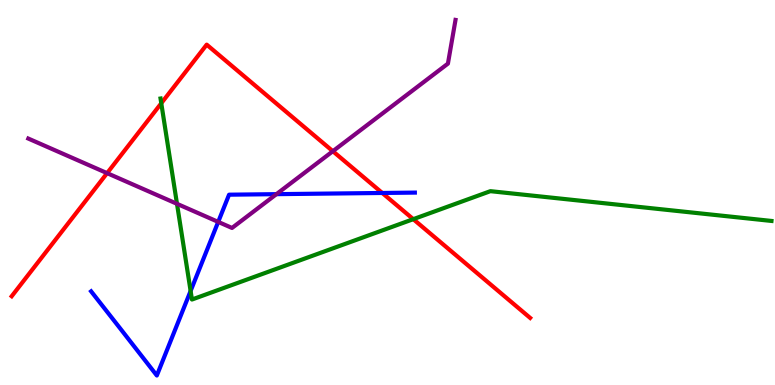[{'lines': ['blue', 'red'], 'intersections': [{'x': 4.93, 'y': 4.99}]}, {'lines': ['green', 'red'], 'intersections': [{'x': 2.08, 'y': 7.32}, {'x': 5.33, 'y': 4.31}]}, {'lines': ['purple', 'red'], 'intersections': [{'x': 1.38, 'y': 5.5}, {'x': 4.29, 'y': 6.07}]}, {'lines': ['blue', 'green'], 'intersections': [{'x': 2.46, 'y': 2.44}]}, {'lines': ['blue', 'purple'], 'intersections': [{'x': 2.82, 'y': 4.24}, {'x': 3.57, 'y': 4.96}]}, {'lines': ['green', 'purple'], 'intersections': [{'x': 2.28, 'y': 4.71}]}]